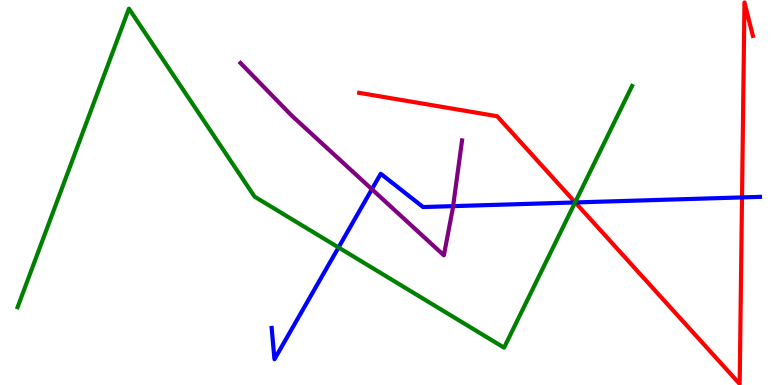[{'lines': ['blue', 'red'], 'intersections': [{'x': 7.42, 'y': 4.74}, {'x': 9.57, 'y': 4.87}]}, {'lines': ['green', 'red'], 'intersections': [{'x': 7.42, 'y': 4.74}]}, {'lines': ['purple', 'red'], 'intersections': []}, {'lines': ['blue', 'green'], 'intersections': [{'x': 4.37, 'y': 3.57}, {'x': 7.42, 'y': 4.74}]}, {'lines': ['blue', 'purple'], 'intersections': [{'x': 4.8, 'y': 5.08}, {'x': 5.85, 'y': 4.65}]}, {'lines': ['green', 'purple'], 'intersections': []}]